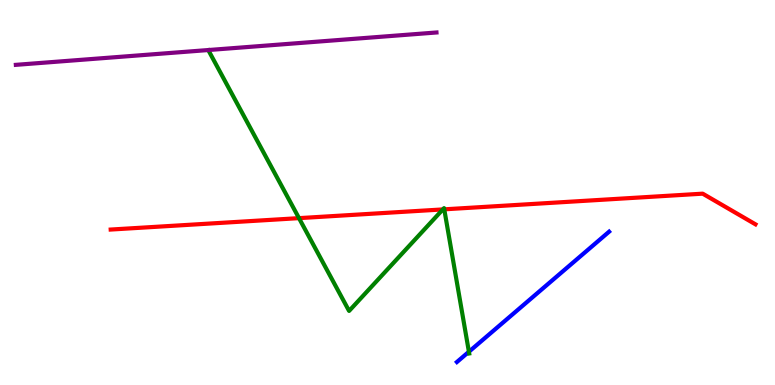[{'lines': ['blue', 'red'], 'intersections': []}, {'lines': ['green', 'red'], 'intersections': [{'x': 3.86, 'y': 4.33}, {'x': 5.71, 'y': 4.56}, {'x': 5.73, 'y': 4.56}]}, {'lines': ['purple', 'red'], 'intersections': []}, {'lines': ['blue', 'green'], 'intersections': [{'x': 6.05, 'y': 0.864}]}, {'lines': ['blue', 'purple'], 'intersections': []}, {'lines': ['green', 'purple'], 'intersections': []}]